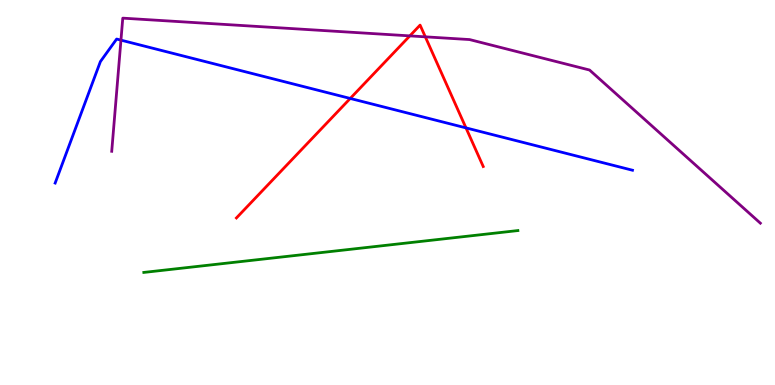[{'lines': ['blue', 'red'], 'intersections': [{'x': 4.52, 'y': 7.44}, {'x': 6.01, 'y': 6.68}]}, {'lines': ['green', 'red'], 'intersections': []}, {'lines': ['purple', 'red'], 'intersections': [{'x': 5.29, 'y': 9.07}, {'x': 5.49, 'y': 9.04}]}, {'lines': ['blue', 'green'], 'intersections': []}, {'lines': ['blue', 'purple'], 'intersections': [{'x': 1.56, 'y': 8.96}]}, {'lines': ['green', 'purple'], 'intersections': []}]